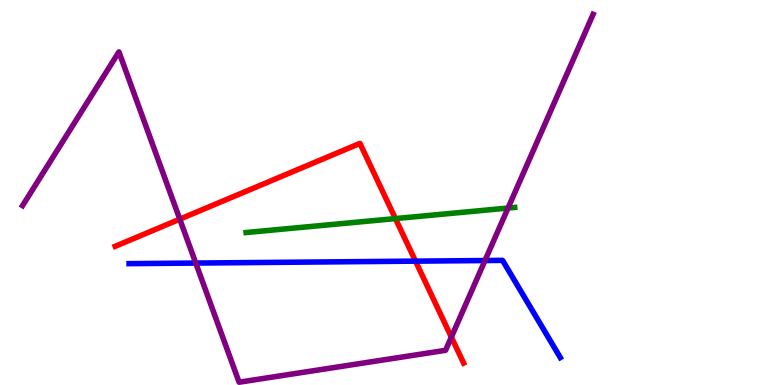[{'lines': ['blue', 'red'], 'intersections': [{'x': 5.36, 'y': 3.22}]}, {'lines': ['green', 'red'], 'intersections': [{'x': 5.1, 'y': 4.32}]}, {'lines': ['purple', 'red'], 'intersections': [{'x': 2.32, 'y': 4.31}, {'x': 5.82, 'y': 1.24}]}, {'lines': ['blue', 'green'], 'intersections': []}, {'lines': ['blue', 'purple'], 'intersections': [{'x': 2.53, 'y': 3.17}, {'x': 6.26, 'y': 3.23}]}, {'lines': ['green', 'purple'], 'intersections': [{'x': 6.56, 'y': 4.6}]}]